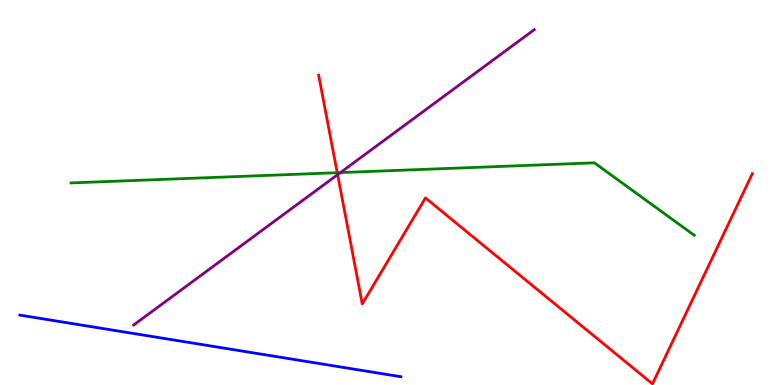[{'lines': ['blue', 'red'], 'intersections': []}, {'lines': ['green', 'red'], 'intersections': [{'x': 4.35, 'y': 5.51}]}, {'lines': ['purple', 'red'], 'intersections': [{'x': 4.36, 'y': 5.46}]}, {'lines': ['blue', 'green'], 'intersections': []}, {'lines': ['blue', 'purple'], 'intersections': []}, {'lines': ['green', 'purple'], 'intersections': [{'x': 4.39, 'y': 5.52}]}]